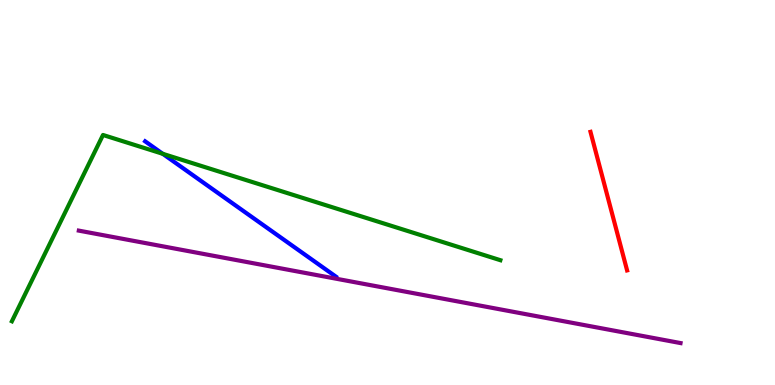[{'lines': ['blue', 'red'], 'intersections': []}, {'lines': ['green', 'red'], 'intersections': []}, {'lines': ['purple', 'red'], 'intersections': []}, {'lines': ['blue', 'green'], 'intersections': [{'x': 2.1, 'y': 6.01}]}, {'lines': ['blue', 'purple'], 'intersections': []}, {'lines': ['green', 'purple'], 'intersections': []}]